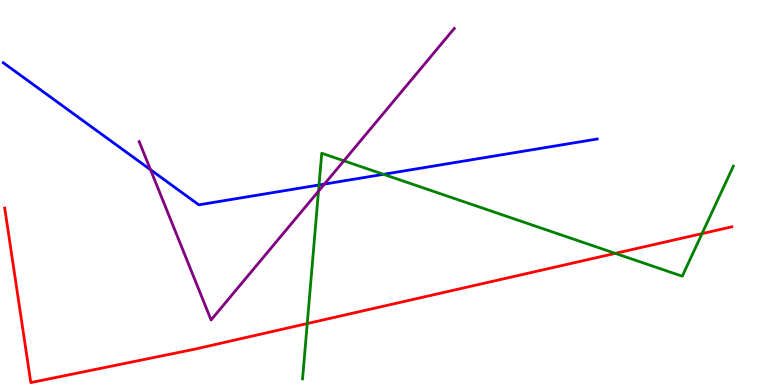[{'lines': ['blue', 'red'], 'intersections': []}, {'lines': ['green', 'red'], 'intersections': [{'x': 3.96, 'y': 1.6}, {'x': 7.94, 'y': 3.42}, {'x': 9.06, 'y': 3.93}]}, {'lines': ['purple', 'red'], 'intersections': []}, {'lines': ['blue', 'green'], 'intersections': [{'x': 4.12, 'y': 5.2}, {'x': 4.95, 'y': 5.47}]}, {'lines': ['blue', 'purple'], 'intersections': [{'x': 1.94, 'y': 5.59}, {'x': 4.19, 'y': 5.22}]}, {'lines': ['green', 'purple'], 'intersections': [{'x': 4.11, 'y': 5.03}, {'x': 4.44, 'y': 5.82}]}]